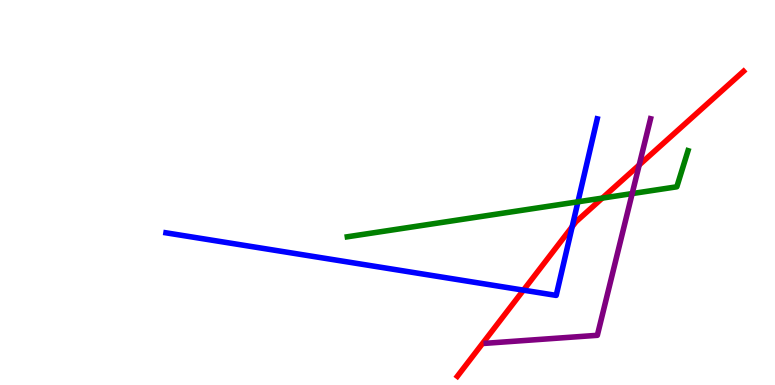[{'lines': ['blue', 'red'], 'intersections': [{'x': 6.75, 'y': 2.46}, {'x': 7.38, 'y': 4.11}]}, {'lines': ['green', 'red'], 'intersections': [{'x': 7.77, 'y': 4.85}]}, {'lines': ['purple', 'red'], 'intersections': [{'x': 8.25, 'y': 5.71}]}, {'lines': ['blue', 'green'], 'intersections': [{'x': 7.46, 'y': 4.76}]}, {'lines': ['blue', 'purple'], 'intersections': []}, {'lines': ['green', 'purple'], 'intersections': [{'x': 8.16, 'y': 4.97}]}]